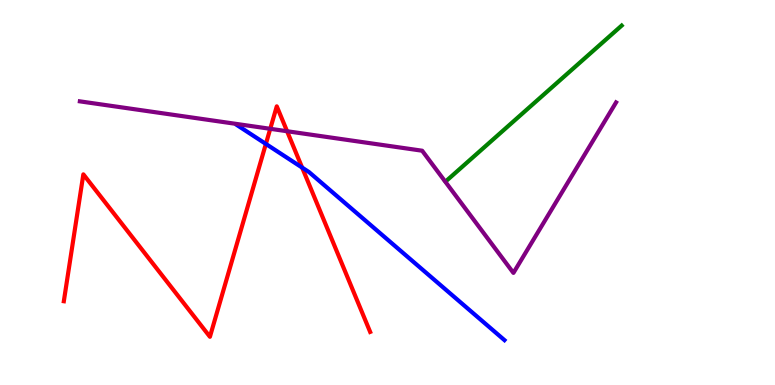[{'lines': ['blue', 'red'], 'intersections': [{'x': 3.43, 'y': 6.26}, {'x': 3.9, 'y': 5.65}]}, {'lines': ['green', 'red'], 'intersections': []}, {'lines': ['purple', 'red'], 'intersections': [{'x': 3.49, 'y': 6.65}, {'x': 3.7, 'y': 6.59}]}, {'lines': ['blue', 'green'], 'intersections': []}, {'lines': ['blue', 'purple'], 'intersections': []}, {'lines': ['green', 'purple'], 'intersections': []}]